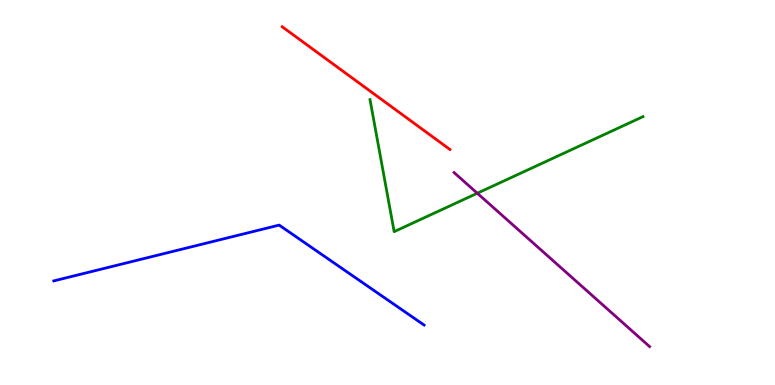[{'lines': ['blue', 'red'], 'intersections': []}, {'lines': ['green', 'red'], 'intersections': []}, {'lines': ['purple', 'red'], 'intersections': []}, {'lines': ['blue', 'green'], 'intersections': []}, {'lines': ['blue', 'purple'], 'intersections': []}, {'lines': ['green', 'purple'], 'intersections': [{'x': 6.16, 'y': 4.98}]}]